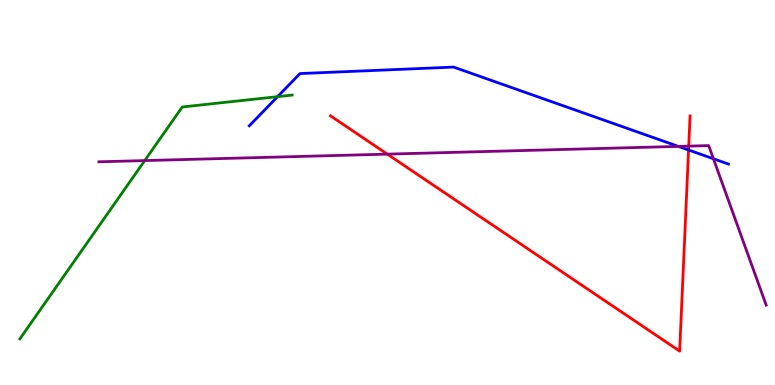[{'lines': ['blue', 'red'], 'intersections': [{'x': 8.88, 'y': 6.1}]}, {'lines': ['green', 'red'], 'intersections': []}, {'lines': ['purple', 'red'], 'intersections': [{'x': 5.0, 'y': 6.0}, {'x': 8.89, 'y': 6.2}]}, {'lines': ['blue', 'green'], 'intersections': [{'x': 3.58, 'y': 7.49}]}, {'lines': ['blue', 'purple'], 'intersections': [{'x': 8.75, 'y': 6.2}, {'x': 9.21, 'y': 5.88}]}, {'lines': ['green', 'purple'], 'intersections': [{'x': 1.87, 'y': 5.83}]}]